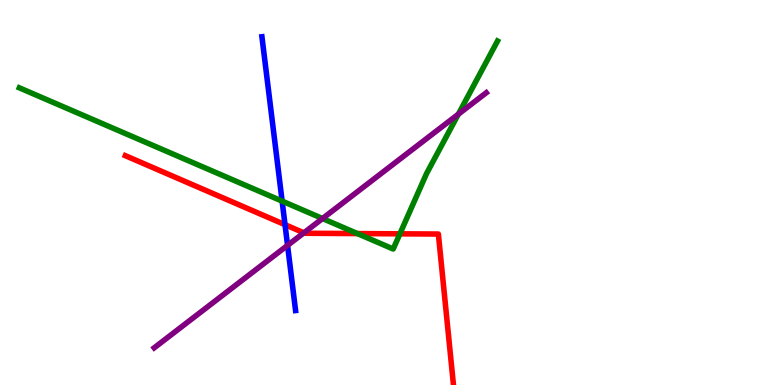[{'lines': ['blue', 'red'], 'intersections': [{'x': 3.68, 'y': 4.16}]}, {'lines': ['green', 'red'], 'intersections': [{'x': 4.61, 'y': 3.93}, {'x': 5.16, 'y': 3.93}]}, {'lines': ['purple', 'red'], 'intersections': [{'x': 3.92, 'y': 3.95}]}, {'lines': ['blue', 'green'], 'intersections': [{'x': 3.64, 'y': 4.78}]}, {'lines': ['blue', 'purple'], 'intersections': [{'x': 3.71, 'y': 3.63}]}, {'lines': ['green', 'purple'], 'intersections': [{'x': 4.16, 'y': 4.32}, {'x': 5.91, 'y': 7.03}]}]